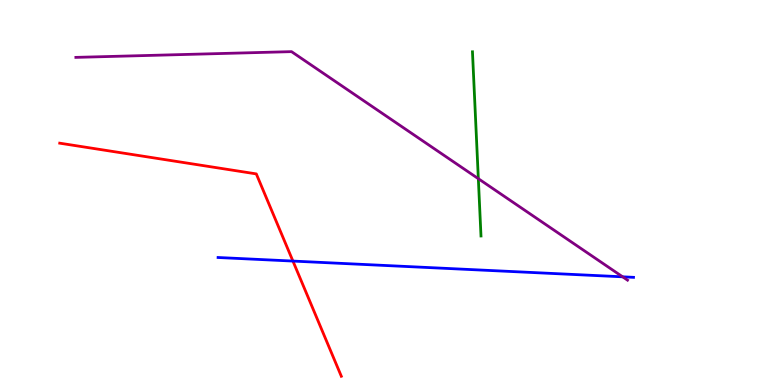[{'lines': ['blue', 'red'], 'intersections': [{'x': 3.78, 'y': 3.22}]}, {'lines': ['green', 'red'], 'intersections': []}, {'lines': ['purple', 'red'], 'intersections': []}, {'lines': ['blue', 'green'], 'intersections': []}, {'lines': ['blue', 'purple'], 'intersections': [{'x': 8.03, 'y': 2.81}]}, {'lines': ['green', 'purple'], 'intersections': [{'x': 6.17, 'y': 5.36}]}]